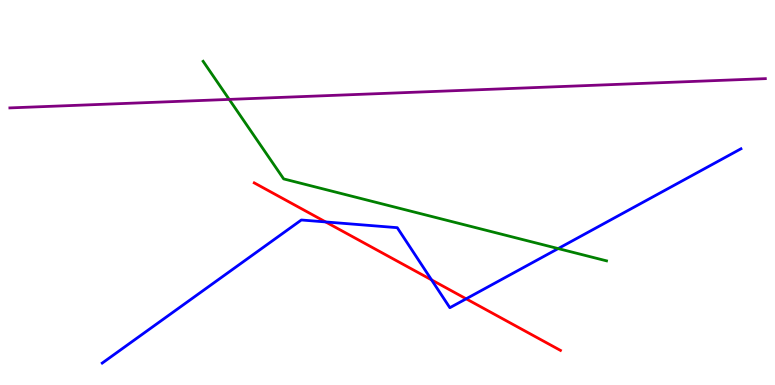[{'lines': ['blue', 'red'], 'intersections': [{'x': 4.2, 'y': 4.24}, {'x': 5.57, 'y': 2.73}, {'x': 6.01, 'y': 2.24}]}, {'lines': ['green', 'red'], 'intersections': []}, {'lines': ['purple', 'red'], 'intersections': []}, {'lines': ['blue', 'green'], 'intersections': [{'x': 7.2, 'y': 3.54}]}, {'lines': ['blue', 'purple'], 'intersections': []}, {'lines': ['green', 'purple'], 'intersections': [{'x': 2.96, 'y': 7.42}]}]